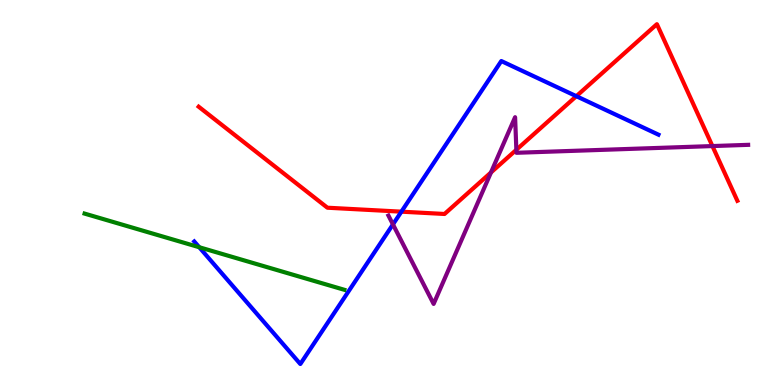[{'lines': ['blue', 'red'], 'intersections': [{'x': 5.18, 'y': 4.5}, {'x': 7.44, 'y': 7.5}]}, {'lines': ['green', 'red'], 'intersections': []}, {'lines': ['purple', 'red'], 'intersections': [{'x': 6.34, 'y': 5.52}, {'x': 6.66, 'y': 6.11}, {'x': 9.19, 'y': 6.21}]}, {'lines': ['blue', 'green'], 'intersections': [{'x': 2.57, 'y': 3.58}]}, {'lines': ['blue', 'purple'], 'intersections': [{'x': 5.07, 'y': 4.17}]}, {'lines': ['green', 'purple'], 'intersections': []}]